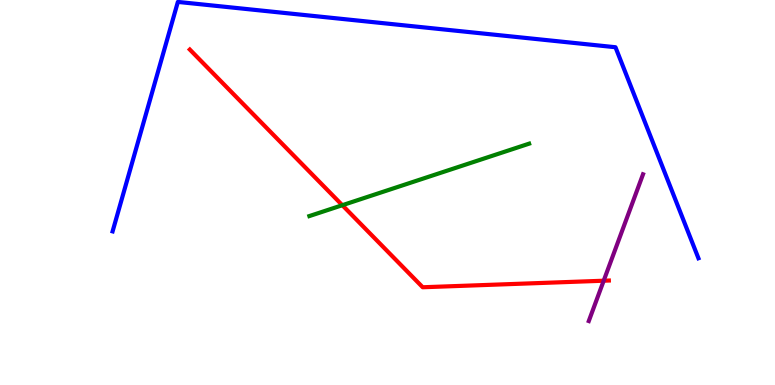[{'lines': ['blue', 'red'], 'intersections': []}, {'lines': ['green', 'red'], 'intersections': [{'x': 4.42, 'y': 4.67}]}, {'lines': ['purple', 'red'], 'intersections': [{'x': 7.79, 'y': 2.71}]}, {'lines': ['blue', 'green'], 'intersections': []}, {'lines': ['blue', 'purple'], 'intersections': []}, {'lines': ['green', 'purple'], 'intersections': []}]